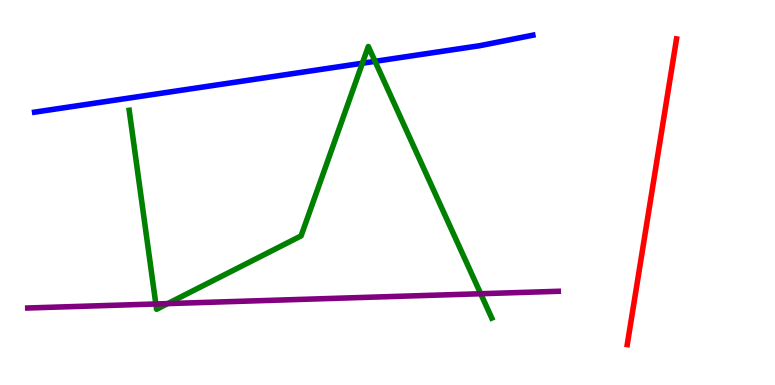[{'lines': ['blue', 'red'], 'intersections': []}, {'lines': ['green', 'red'], 'intersections': []}, {'lines': ['purple', 'red'], 'intersections': []}, {'lines': ['blue', 'green'], 'intersections': [{'x': 4.68, 'y': 8.36}, {'x': 4.84, 'y': 8.41}]}, {'lines': ['blue', 'purple'], 'intersections': []}, {'lines': ['green', 'purple'], 'intersections': [{'x': 2.01, 'y': 2.1}, {'x': 2.16, 'y': 2.11}, {'x': 6.2, 'y': 2.37}]}]